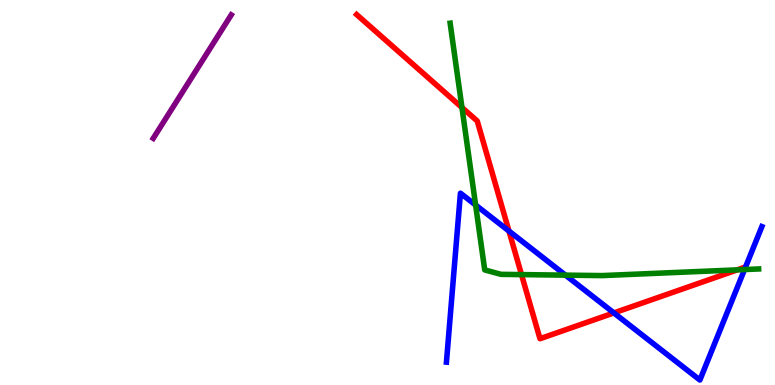[{'lines': ['blue', 'red'], 'intersections': [{'x': 6.57, 'y': 4.0}, {'x': 7.92, 'y': 1.87}]}, {'lines': ['green', 'red'], 'intersections': [{'x': 5.96, 'y': 7.21}, {'x': 6.73, 'y': 2.87}, {'x': 9.51, 'y': 2.99}]}, {'lines': ['purple', 'red'], 'intersections': []}, {'lines': ['blue', 'green'], 'intersections': [{'x': 6.14, 'y': 4.67}, {'x': 7.3, 'y': 2.85}, {'x': 9.61, 'y': 3.0}]}, {'lines': ['blue', 'purple'], 'intersections': []}, {'lines': ['green', 'purple'], 'intersections': []}]